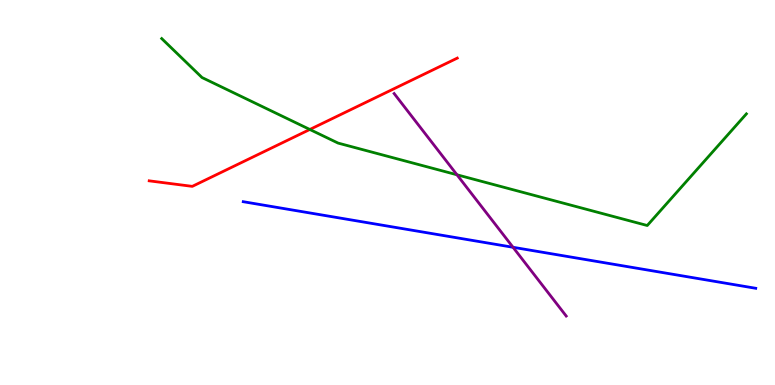[{'lines': ['blue', 'red'], 'intersections': []}, {'lines': ['green', 'red'], 'intersections': [{'x': 4.0, 'y': 6.64}]}, {'lines': ['purple', 'red'], 'intersections': []}, {'lines': ['blue', 'green'], 'intersections': []}, {'lines': ['blue', 'purple'], 'intersections': [{'x': 6.62, 'y': 3.58}]}, {'lines': ['green', 'purple'], 'intersections': [{'x': 5.9, 'y': 5.46}]}]